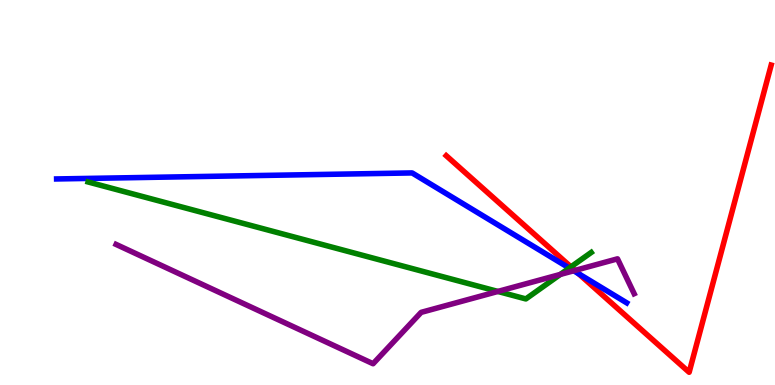[{'lines': ['blue', 'red'], 'intersections': [{'x': 7.47, 'y': 2.89}]}, {'lines': ['green', 'red'], 'intersections': [{'x': 7.37, 'y': 3.07}]}, {'lines': ['purple', 'red'], 'intersections': [{'x': 7.42, 'y': 2.98}]}, {'lines': ['blue', 'green'], 'intersections': [{'x': 7.35, 'y': 3.04}]}, {'lines': ['blue', 'purple'], 'intersections': [{'x': 7.4, 'y': 2.97}]}, {'lines': ['green', 'purple'], 'intersections': [{'x': 6.42, 'y': 2.43}, {'x': 7.23, 'y': 2.87}]}]